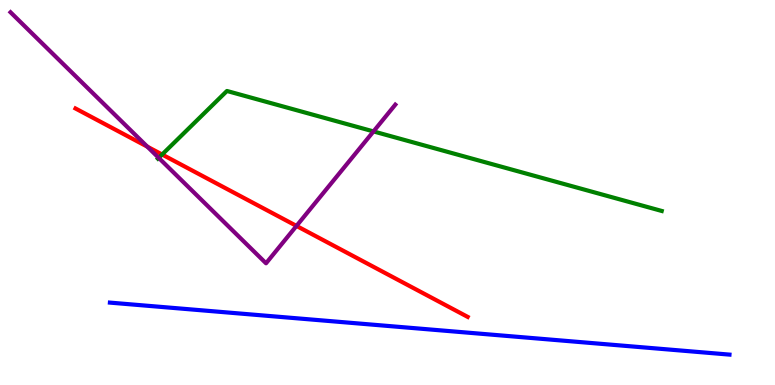[{'lines': ['blue', 'red'], 'intersections': []}, {'lines': ['green', 'red'], 'intersections': [{'x': 2.09, 'y': 5.99}]}, {'lines': ['purple', 'red'], 'intersections': [{'x': 1.9, 'y': 6.19}, {'x': 3.83, 'y': 4.13}]}, {'lines': ['blue', 'green'], 'intersections': []}, {'lines': ['blue', 'purple'], 'intersections': []}, {'lines': ['green', 'purple'], 'intersections': [{'x': 2.05, 'y': 5.9}, {'x': 4.82, 'y': 6.59}]}]